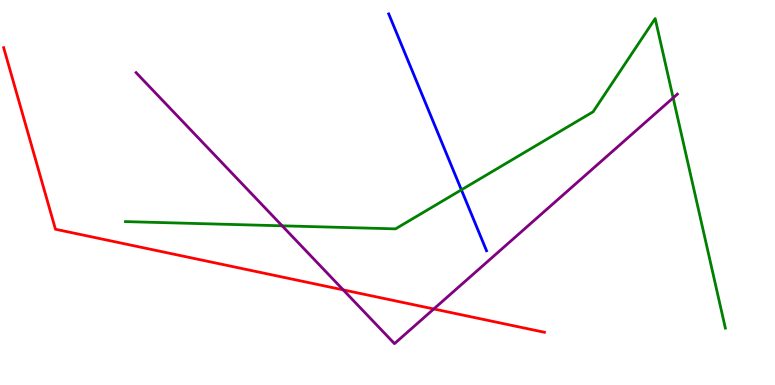[{'lines': ['blue', 'red'], 'intersections': []}, {'lines': ['green', 'red'], 'intersections': []}, {'lines': ['purple', 'red'], 'intersections': [{'x': 4.43, 'y': 2.47}, {'x': 5.6, 'y': 1.98}]}, {'lines': ['blue', 'green'], 'intersections': [{'x': 5.95, 'y': 5.07}]}, {'lines': ['blue', 'purple'], 'intersections': []}, {'lines': ['green', 'purple'], 'intersections': [{'x': 3.64, 'y': 4.13}, {'x': 8.69, 'y': 7.46}]}]